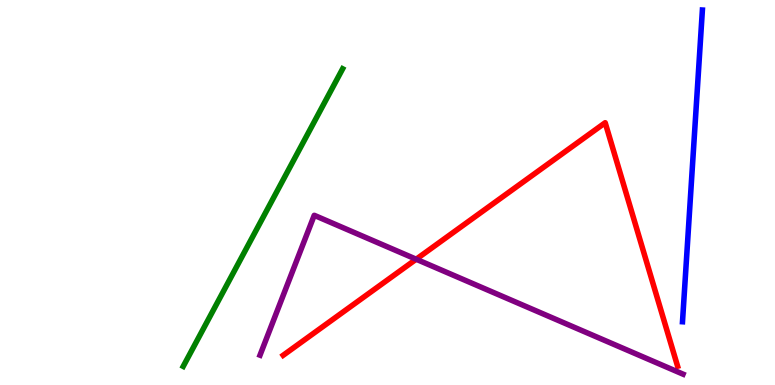[{'lines': ['blue', 'red'], 'intersections': []}, {'lines': ['green', 'red'], 'intersections': []}, {'lines': ['purple', 'red'], 'intersections': [{'x': 5.37, 'y': 3.27}]}, {'lines': ['blue', 'green'], 'intersections': []}, {'lines': ['blue', 'purple'], 'intersections': []}, {'lines': ['green', 'purple'], 'intersections': []}]